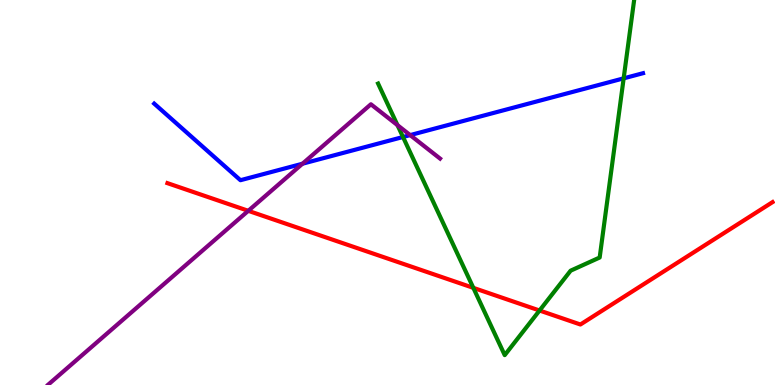[{'lines': ['blue', 'red'], 'intersections': []}, {'lines': ['green', 'red'], 'intersections': [{'x': 6.11, 'y': 2.52}, {'x': 6.96, 'y': 1.93}]}, {'lines': ['purple', 'red'], 'intersections': [{'x': 3.2, 'y': 4.52}]}, {'lines': ['blue', 'green'], 'intersections': [{'x': 5.2, 'y': 6.44}, {'x': 8.05, 'y': 7.96}]}, {'lines': ['blue', 'purple'], 'intersections': [{'x': 3.9, 'y': 5.75}, {'x': 5.29, 'y': 6.49}]}, {'lines': ['green', 'purple'], 'intersections': [{'x': 5.13, 'y': 6.75}]}]